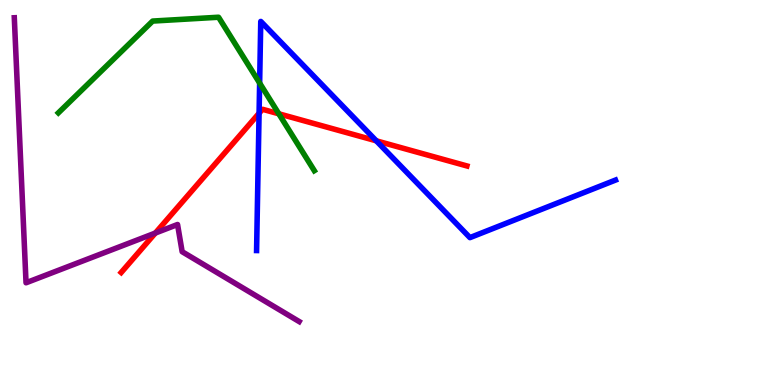[{'lines': ['blue', 'red'], 'intersections': [{'x': 3.34, 'y': 7.06}, {'x': 4.86, 'y': 6.34}]}, {'lines': ['green', 'red'], 'intersections': [{'x': 3.6, 'y': 7.04}]}, {'lines': ['purple', 'red'], 'intersections': [{'x': 2.0, 'y': 3.95}]}, {'lines': ['blue', 'green'], 'intersections': [{'x': 3.35, 'y': 7.84}]}, {'lines': ['blue', 'purple'], 'intersections': []}, {'lines': ['green', 'purple'], 'intersections': []}]